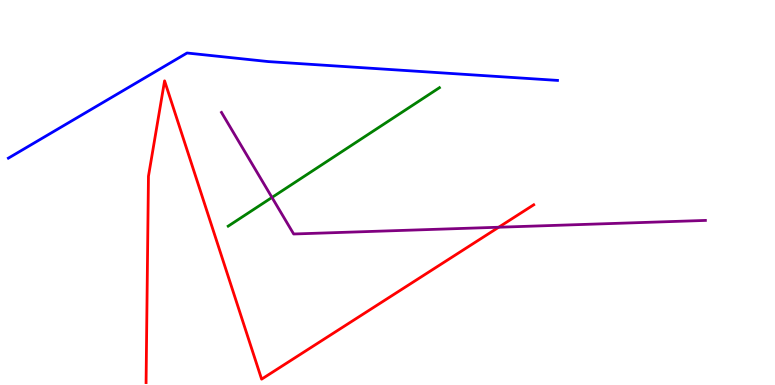[{'lines': ['blue', 'red'], 'intersections': []}, {'lines': ['green', 'red'], 'intersections': []}, {'lines': ['purple', 'red'], 'intersections': [{'x': 6.44, 'y': 4.1}]}, {'lines': ['blue', 'green'], 'intersections': []}, {'lines': ['blue', 'purple'], 'intersections': []}, {'lines': ['green', 'purple'], 'intersections': [{'x': 3.51, 'y': 4.87}]}]